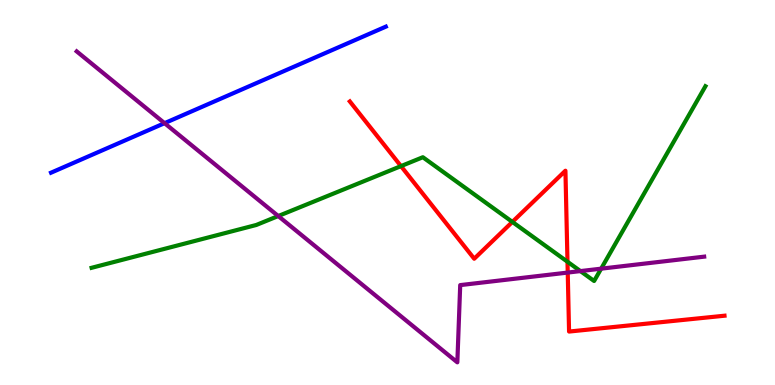[{'lines': ['blue', 'red'], 'intersections': []}, {'lines': ['green', 'red'], 'intersections': [{'x': 5.17, 'y': 5.69}, {'x': 6.61, 'y': 4.24}, {'x': 7.32, 'y': 3.2}]}, {'lines': ['purple', 'red'], 'intersections': [{'x': 7.33, 'y': 2.92}]}, {'lines': ['blue', 'green'], 'intersections': []}, {'lines': ['blue', 'purple'], 'intersections': [{'x': 2.12, 'y': 6.8}]}, {'lines': ['green', 'purple'], 'intersections': [{'x': 3.59, 'y': 4.39}, {'x': 7.49, 'y': 2.96}, {'x': 7.76, 'y': 3.02}]}]